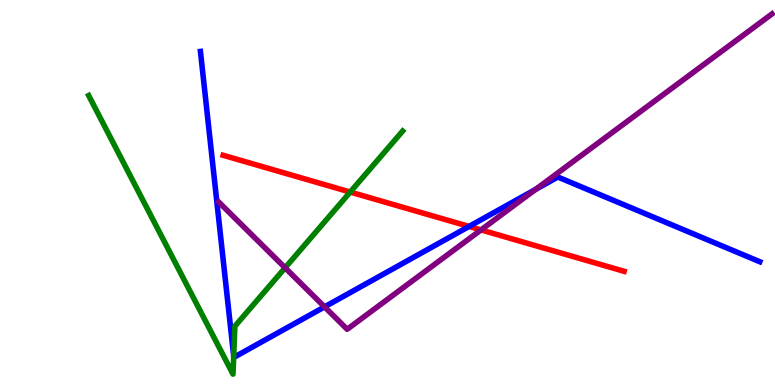[{'lines': ['blue', 'red'], 'intersections': [{'x': 6.05, 'y': 4.12}]}, {'lines': ['green', 'red'], 'intersections': [{'x': 4.52, 'y': 5.01}]}, {'lines': ['purple', 'red'], 'intersections': [{'x': 6.21, 'y': 4.03}]}, {'lines': ['blue', 'green'], 'intersections': [{'x': 3.02, 'y': 0.747}]}, {'lines': ['blue', 'purple'], 'intersections': [{'x': 4.19, 'y': 2.03}, {'x': 6.91, 'y': 5.08}]}, {'lines': ['green', 'purple'], 'intersections': [{'x': 3.68, 'y': 3.04}]}]